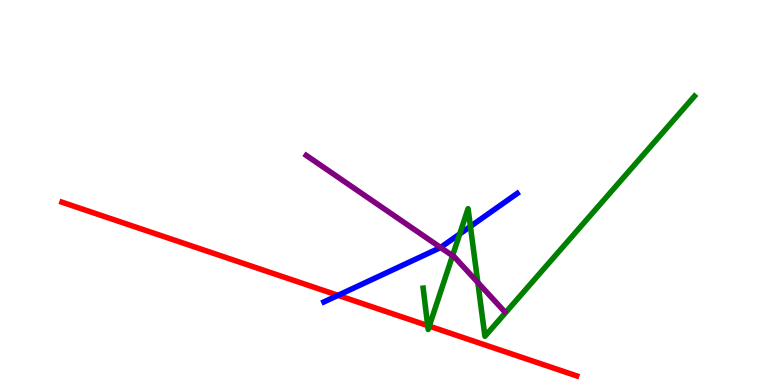[{'lines': ['blue', 'red'], 'intersections': [{'x': 4.36, 'y': 2.33}]}, {'lines': ['green', 'red'], 'intersections': [{'x': 5.52, 'y': 1.54}, {'x': 5.54, 'y': 1.53}]}, {'lines': ['purple', 'red'], 'intersections': []}, {'lines': ['blue', 'green'], 'intersections': [{'x': 5.93, 'y': 3.92}, {'x': 6.07, 'y': 4.12}]}, {'lines': ['blue', 'purple'], 'intersections': [{'x': 5.68, 'y': 3.57}]}, {'lines': ['green', 'purple'], 'intersections': [{'x': 5.84, 'y': 3.36}, {'x': 6.17, 'y': 2.66}]}]